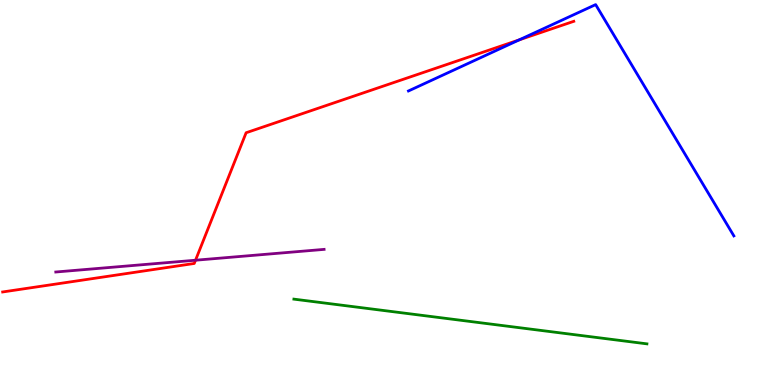[{'lines': ['blue', 'red'], 'intersections': [{'x': 6.7, 'y': 8.96}]}, {'lines': ['green', 'red'], 'intersections': []}, {'lines': ['purple', 'red'], 'intersections': [{'x': 2.52, 'y': 3.24}]}, {'lines': ['blue', 'green'], 'intersections': []}, {'lines': ['blue', 'purple'], 'intersections': []}, {'lines': ['green', 'purple'], 'intersections': []}]